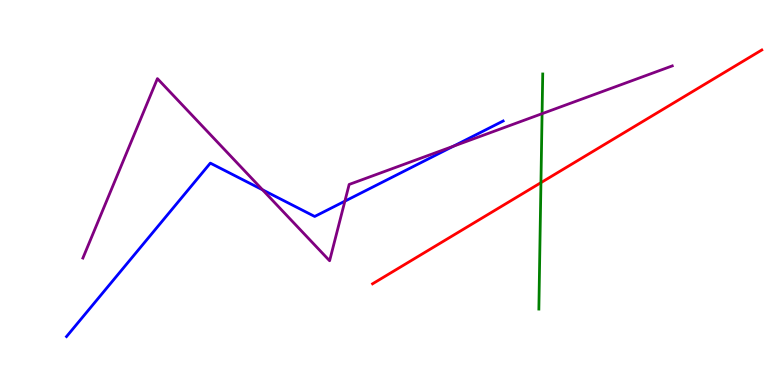[{'lines': ['blue', 'red'], 'intersections': []}, {'lines': ['green', 'red'], 'intersections': [{'x': 6.98, 'y': 5.26}]}, {'lines': ['purple', 'red'], 'intersections': []}, {'lines': ['blue', 'green'], 'intersections': []}, {'lines': ['blue', 'purple'], 'intersections': [{'x': 3.39, 'y': 5.07}, {'x': 4.45, 'y': 4.77}, {'x': 5.85, 'y': 6.2}]}, {'lines': ['green', 'purple'], 'intersections': [{'x': 6.99, 'y': 7.05}]}]